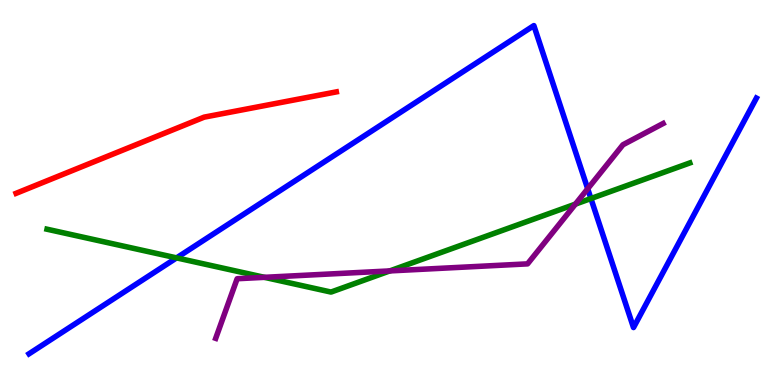[{'lines': ['blue', 'red'], 'intersections': []}, {'lines': ['green', 'red'], 'intersections': []}, {'lines': ['purple', 'red'], 'intersections': []}, {'lines': ['blue', 'green'], 'intersections': [{'x': 2.28, 'y': 3.3}, {'x': 7.62, 'y': 4.84}]}, {'lines': ['blue', 'purple'], 'intersections': [{'x': 7.58, 'y': 5.1}]}, {'lines': ['green', 'purple'], 'intersections': [{'x': 3.41, 'y': 2.8}, {'x': 5.03, 'y': 2.96}, {'x': 7.42, 'y': 4.7}]}]